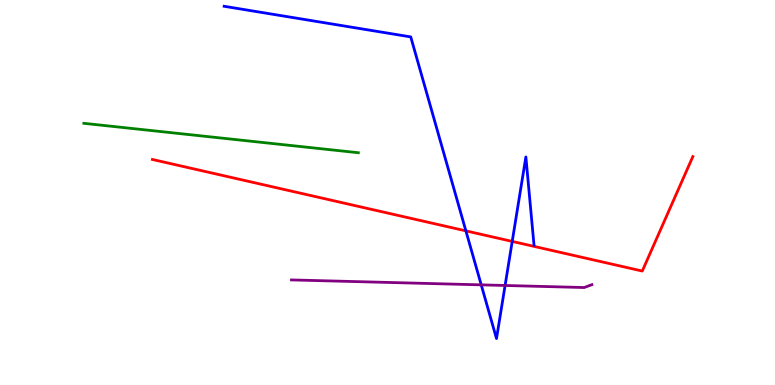[{'lines': ['blue', 'red'], 'intersections': [{'x': 6.01, 'y': 4.0}, {'x': 6.61, 'y': 3.73}]}, {'lines': ['green', 'red'], 'intersections': []}, {'lines': ['purple', 'red'], 'intersections': []}, {'lines': ['blue', 'green'], 'intersections': []}, {'lines': ['blue', 'purple'], 'intersections': [{'x': 6.21, 'y': 2.6}, {'x': 6.52, 'y': 2.58}]}, {'lines': ['green', 'purple'], 'intersections': []}]